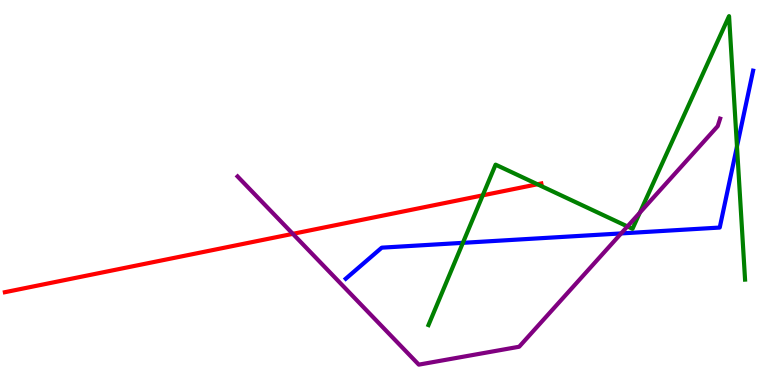[{'lines': ['blue', 'red'], 'intersections': []}, {'lines': ['green', 'red'], 'intersections': [{'x': 6.23, 'y': 4.93}, {'x': 6.93, 'y': 5.21}]}, {'lines': ['purple', 'red'], 'intersections': [{'x': 3.78, 'y': 3.93}]}, {'lines': ['blue', 'green'], 'intersections': [{'x': 5.97, 'y': 3.69}, {'x': 9.51, 'y': 6.19}]}, {'lines': ['blue', 'purple'], 'intersections': [{'x': 8.01, 'y': 3.94}]}, {'lines': ['green', 'purple'], 'intersections': [{'x': 8.1, 'y': 4.12}, {'x': 8.26, 'y': 4.48}]}]